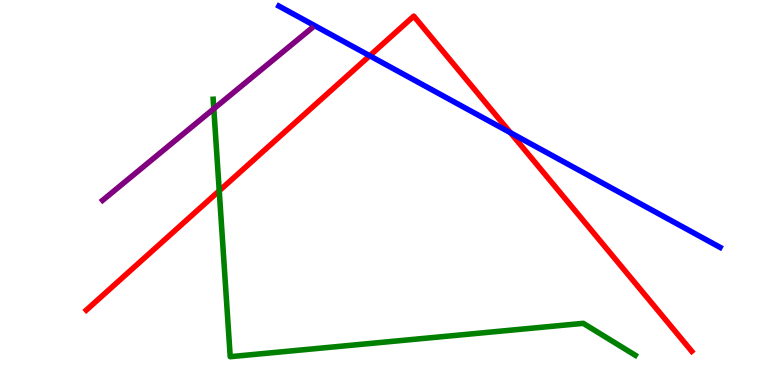[{'lines': ['blue', 'red'], 'intersections': [{'x': 4.77, 'y': 8.55}, {'x': 6.59, 'y': 6.55}]}, {'lines': ['green', 'red'], 'intersections': [{'x': 2.83, 'y': 5.04}]}, {'lines': ['purple', 'red'], 'intersections': []}, {'lines': ['blue', 'green'], 'intersections': []}, {'lines': ['blue', 'purple'], 'intersections': []}, {'lines': ['green', 'purple'], 'intersections': [{'x': 2.76, 'y': 7.17}]}]